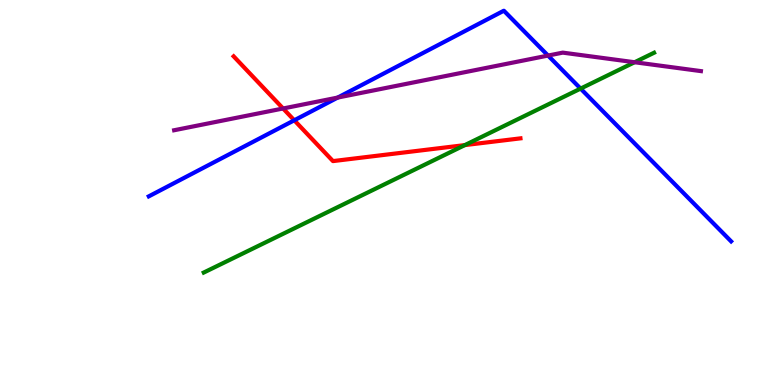[{'lines': ['blue', 'red'], 'intersections': [{'x': 3.8, 'y': 6.88}]}, {'lines': ['green', 'red'], 'intersections': [{'x': 6.0, 'y': 6.23}]}, {'lines': ['purple', 'red'], 'intersections': [{'x': 3.65, 'y': 7.18}]}, {'lines': ['blue', 'green'], 'intersections': [{'x': 7.49, 'y': 7.7}]}, {'lines': ['blue', 'purple'], 'intersections': [{'x': 4.36, 'y': 7.47}, {'x': 7.07, 'y': 8.56}]}, {'lines': ['green', 'purple'], 'intersections': [{'x': 8.19, 'y': 8.38}]}]